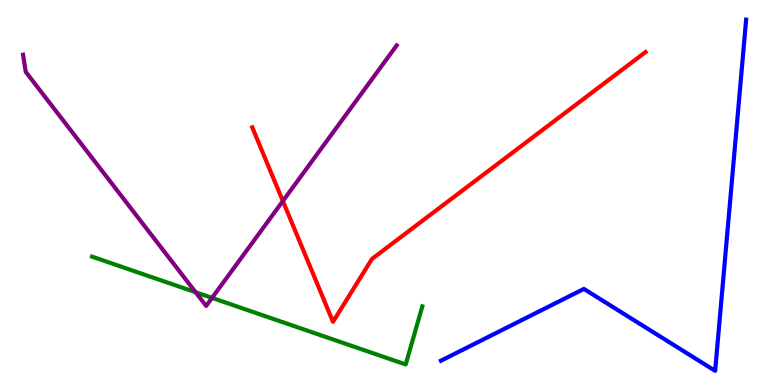[{'lines': ['blue', 'red'], 'intersections': []}, {'lines': ['green', 'red'], 'intersections': []}, {'lines': ['purple', 'red'], 'intersections': [{'x': 3.65, 'y': 4.78}]}, {'lines': ['blue', 'green'], 'intersections': []}, {'lines': ['blue', 'purple'], 'intersections': []}, {'lines': ['green', 'purple'], 'intersections': [{'x': 2.52, 'y': 2.41}, {'x': 2.74, 'y': 2.26}]}]